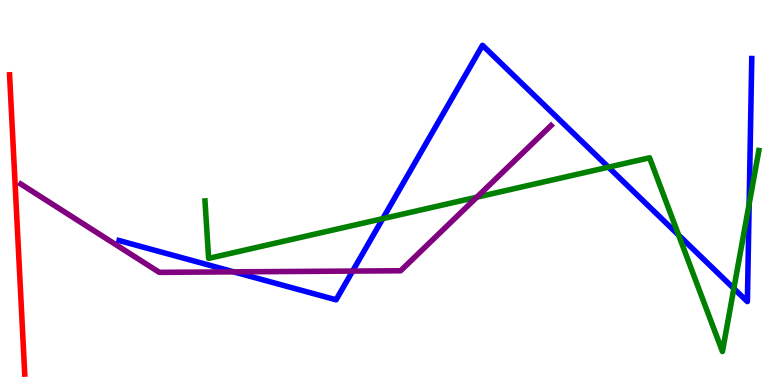[{'lines': ['blue', 'red'], 'intersections': []}, {'lines': ['green', 'red'], 'intersections': []}, {'lines': ['purple', 'red'], 'intersections': []}, {'lines': ['blue', 'green'], 'intersections': [{'x': 4.94, 'y': 4.32}, {'x': 7.85, 'y': 5.66}, {'x': 8.76, 'y': 3.89}, {'x': 9.47, 'y': 2.51}, {'x': 9.67, 'y': 4.7}]}, {'lines': ['blue', 'purple'], 'intersections': [{'x': 3.02, 'y': 2.94}, {'x': 4.55, 'y': 2.96}]}, {'lines': ['green', 'purple'], 'intersections': [{'x': 6.15, 'y': 4.88}]}]